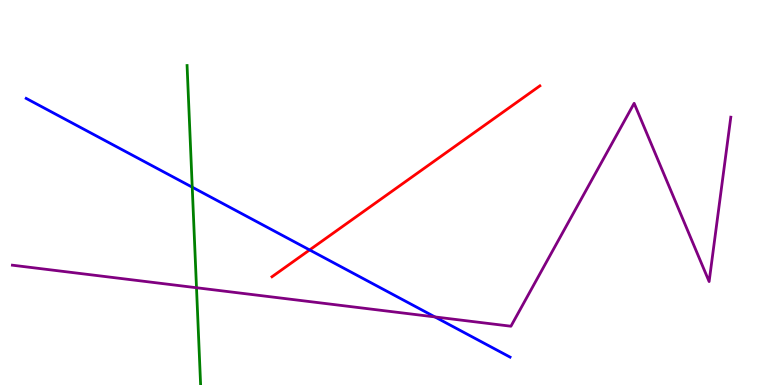[{'lines': ['blue', 'red'], 'intersections': [{'x': 4.0, 'y': 3.51}]}, {'lines': ['green', 'red'], 'intersections': []}, {'lines': ['purple', 'red'], 'intersections': []}, {'lines': ['blue', 'green'], 'intersections': [{'x': 2.48, 'y': 5.14}]}, {'lines': ['blue', 'purple'], 'intersections': [{'x': 5.61, 'y': 1.77}]}, {'lines': ['green', 'purple'], 'intersections': [{'x': 2.54, 'y': 2.53}]}]